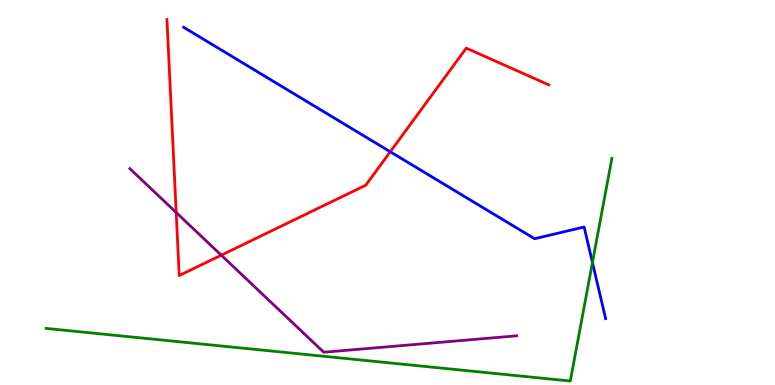[{'lines': ['blue', 'red'], 'intersections': [{'x': 5.04, 'y': 6.06}]}, {'lines': ['green', 'red'], 'intersections': []}, {'lines': ['purple', 'red'], 'intersections': [{'x': 2.27, 'y': 4.48}, {'x': 2.86, 'y': 3.37}]}, {'lines': ['blue', 'green'], 'intersections': [{'x': 7.64, 'y': 3.18}]}, {'lines': ['blue', 'purple'], 'intersections': []}, {'lines': ['green', 'purple'], 'intersections': []}]